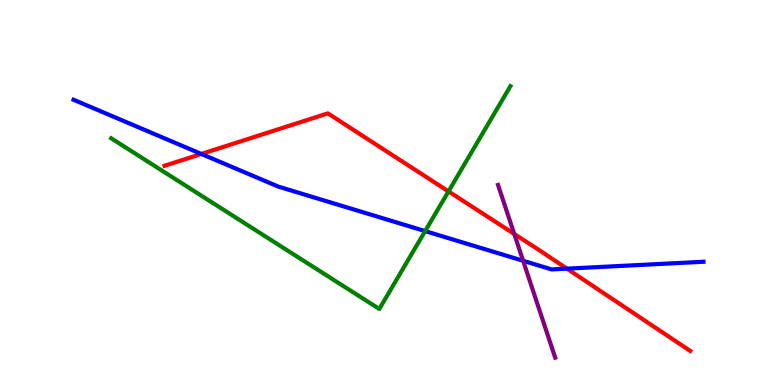[{'lines': ['blue', 'red'], 'intersections': [{'x': 2.6, 'y': 6.0}, {'x': 7.32, 'y': 3.02}]}, {'lines': ['green', 'red'], 'intersections': [{'x': 5.79, 'y': 5.03}]}, {'lines': ['purple', 'red'], 'intersections': [{'x': 6.64, 'y': 3.92}]}, {'lines': ['blue', 'green'], 'intersections': [{'x': 5.49, 'y': 4.0}]}, {'lines': ['blue', 'purple'], 'intersections': [{'x': 6.75, 'y': 3.23}]}, {'lines': ['green', 'purple'], 'intersections': []}]